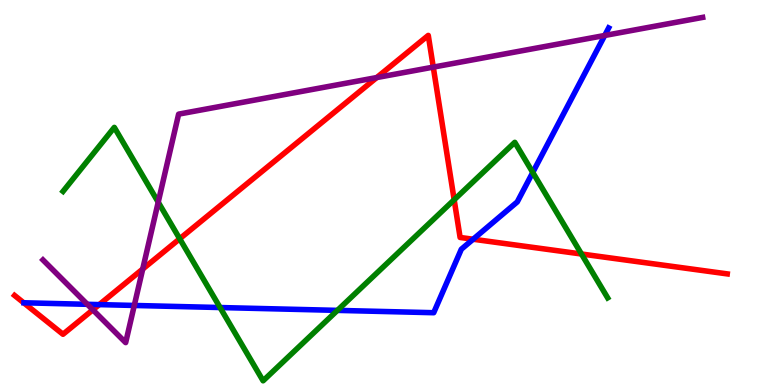[{'lines': ['blue', 'red'], 'intersections': [{'x': 1.28, 'y': 2.09}, {'x': 6.11, 'y': 3.79}]}, {'lines': ['green', 'red'], 'intersections': [{'x': 2.32, 'y': 3.8}, {'x': 5.86, 'y': 4.81}, {'x': 7.5, 'y': 3.4}]}, {'lines': ['purple', 'red'], 'intersections': [{'x': 1.2, 'y': 1.95}, {'x': 1.84, 'y': 3.01}, {'x': 4.86, 'y': 7.99}, {'x': 5.59, 'y': 8.26}]}, {'lines': ['blue', 'green'], 'intersections': [{'x': 2.84, 'y': 2.01}, {'x': 4.35, 'y': 1.94}, {'x': 6.87, 'y': 5.52}]}, {'lines': ['blue', 'purple'], 'intersections': [{'x': 1.13, 'y': 2.1}, {'x': 1.73, 'y': 2.07}, {'x': 7.8, 'y': 9.08}]}, {'lines': ['green', 'purple'], 'intersections': [{'x': 2.04, 'y': 4.75}]}]